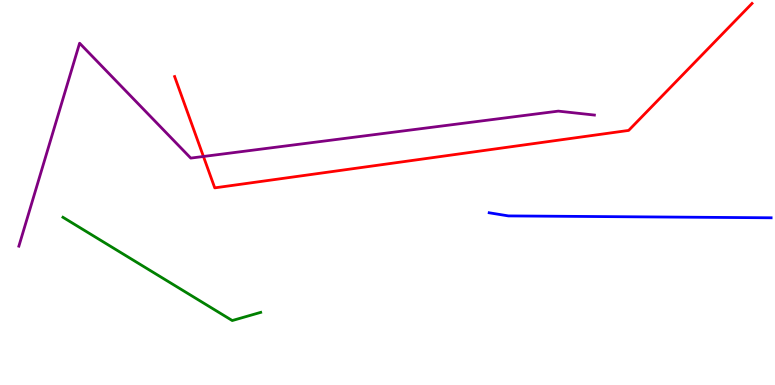[{'lines': ['blue', 'red'], 'intersections': []}, {'lines': ['green', 'red'], 'intersections': []}, {'lines': ['purple', 'red'], 'intersections': [{'x': 2.62, 'y': 5.94}]}, {'lines': ['blue', 'green'], 'intersections': []}, {'lines': ['blue', 'purple'], 'intersections': []}, {'lines': ['green', 'purple'], 'intersections': []}]